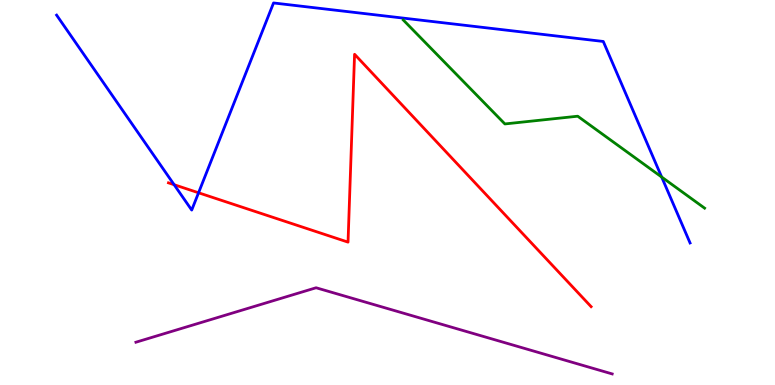[{'lines': ['blue', 'red'], 'intersections': [{'x': 2.25, 'y': 5.2}, {'x': 2.56, 'y': 4.99}]}, {'lines': ['green', 'red'], 'intersections': []}, {'lines': ['purple', 'red'], 'intersections': []}, {'lines': ['blue', 'green'], 'intersections': [{'x': 8.54, 'y': 5.4}]}, {'lines': ['blue', 'purple'], 'intersections': []}, {'lines': ['green', 'purple'], 'intersections': []}]